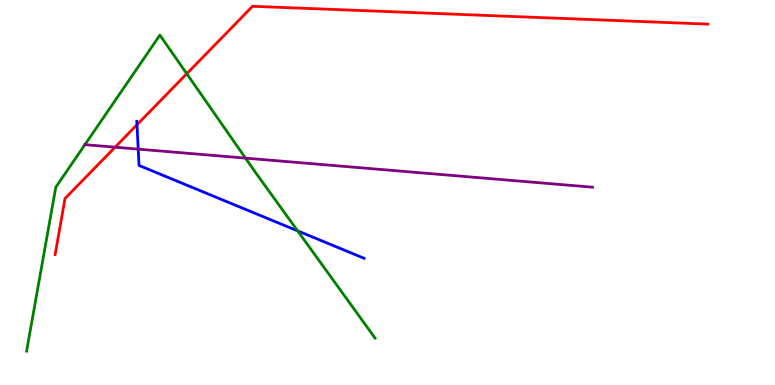[{'lines': ['blue', 'red'], 'intersections': [{'x': 1.77, 'y': 6.76}]}, {'lines': ['green', 'red'], 'intersections': [{'x': 2.41, 'y': 8.09}]}, {'lines': ['purple', 'red'], 'intersections': [{'x': 1.48, 'y': 6.18}]}, {'lines': ['blue', 'green'], 'intersections': [{'x': 3.84, 'y': 4.0}]}, {'lines': ['blue', 'purple'], 'intersections': [{'x': 1.78, 'y': 6.13}]}, {'lines': ['green', 'purple'], 'intersections': [{'x': 1.1, 'y': 6.24}, {'x': 3.17, 'y': 5.89}]}]